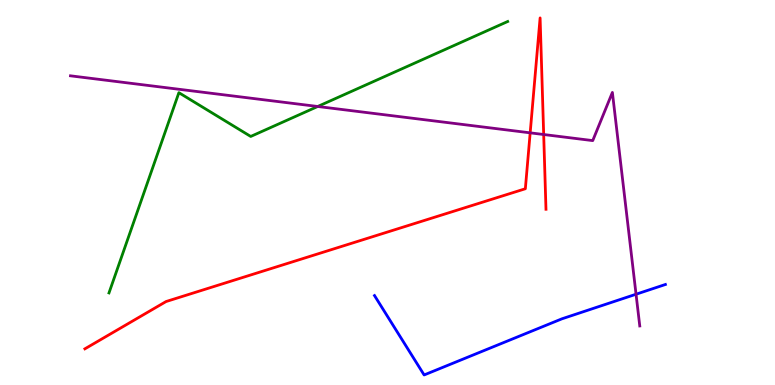[{'lines': ['blue', 'red'], 'intersections': []}, {'lines': ['green', 'red'], 'intersections': []}, {'lines': ['purple', 'red'], 'intersections': [{'x': 6.84, 'y': 6.55}, {'x': 7.02, 'y': 6.51}]}, {'lines': ['blue', 'green'], 'intersections': []}, {'lines': ['blue', 'purple'], 'intersections': [{'x': 8.21, 'y': 2.36}]}, {'lines': ['green', 'purple'], 'intersections': [{'x': 4.1, 'y': 7.23}]}]